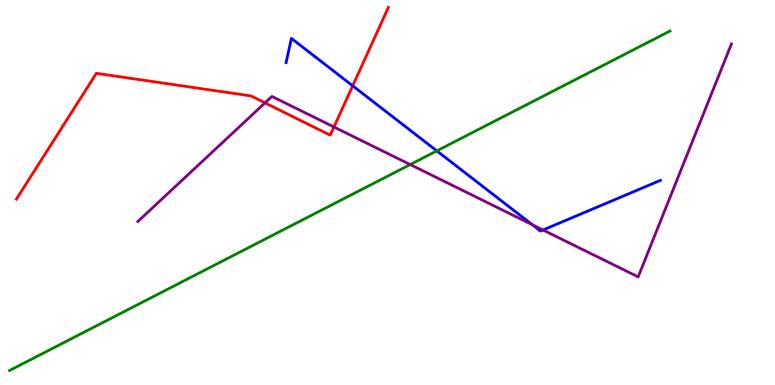[{'lines': ['blue', 'red'], 'intersections': [{'x': 4.55, 'y': 7.77}]}, {'lines': ['green', 'red'], 'intersections': []}, {'lines': ['purple', 'red'], 'intersections': [{'x': 3.42, 'y': 7.33}, {'x': 4.31, 'y': 6.7}]}, {'lines': ['blue', 'green'], 'intersections': [{'x': 5.64, 'y': 6.08}]}, {'lines': ['blue', 'purple'], 'intersections': [{'x': 6.87, 'y': 4.16}, {'x': 7.01, 'y': 4.03}]}, {'lines': ['green', 'purple'], 'intersections': [{'x': 5.29, 'y': 5.73}]}]